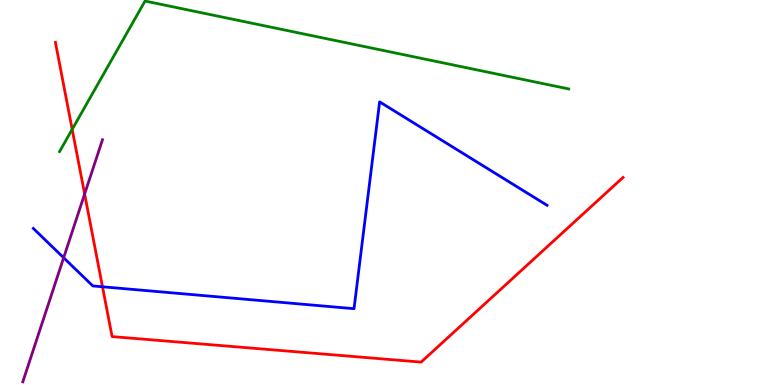[{'lines': ['blue', 'red'], 'intersections': [{'x': 1.32, 'y': 2.55}]}, {'lines': ['green', 'red'], 'intersections': [{'x': 0.931, 'y': 6.64}]}, {'lines': ['purple', 'red'], 'intersections': [{'x': 1.09, 'y': 4.96}]}, {'lines': ['blue', 'green'], 'intersections': []}, {'lines': ['blue', 'purple'], 'intersections': [{'x': 0.821, 'y': 3.31}]}, {'lines': ['green', 'purple'], 'intersections': []}]